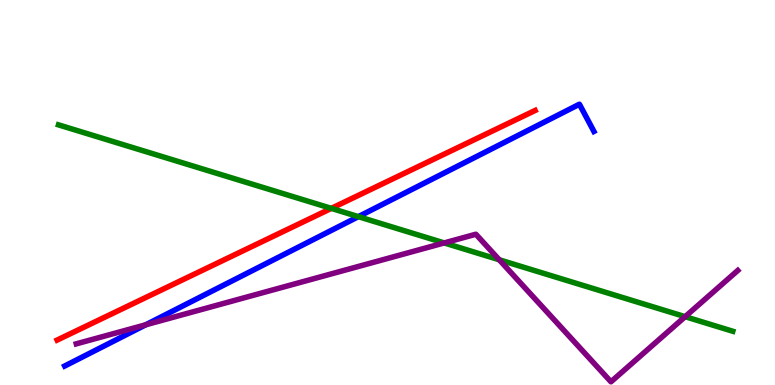[{'lines': ['blue', 'red'], 'intersections': []}, {'lines': ['green', 'red'], 'intersections': [{'x': 4.28, 'y': 4.59}]}, {'lines': ['purple', 'red'], 'intersections': []}, {'lines': ['blue', 'green'], 'intersections': [{'x': 4.62, 'y': 4.37}]}, {'lines': ['blue', 'purple'], 'intersections': [{'x': 1.88, 'y': 1.56}]}, {'lines': ['green', 'purple'], 'intersections': [{'x': 5.73, 'y': 3.69}, {'x': 6.44, 'y': 3.25}, {'x': 8.84, 'y': 1.77}]}]